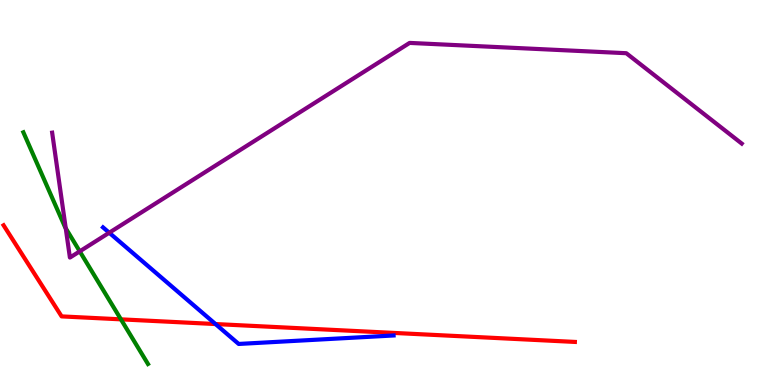[{'lines': ['blue', 'red'], 'intersections': [{'x': 2.78, 'y': 1.58}]}, {'lines': ['green', 'red'], 'intersections': [{'x': 1.56, 'y': 1.71}]}, {'lines': ['purple', 'red'], 'intersections': []}, {'lines': ['blue', 'green'], 'intersections': []}, {'lines': ['blue', 'purple'], 'intersections': [{'x': 1.41, 'y': 3.96}]}, {'lines': ['green', 'purple'], 'intersections': [{'x': 0.848, 'y': 4.07}, {'x': 1.03, 'y': 3.47}]}]